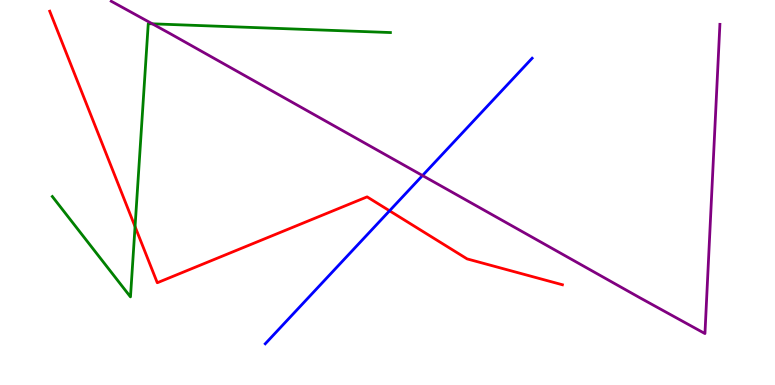[{'lines': ['blue', 'red'], 'intersections': [{'x': 5.03, 'y': 4.52}]}, {'lines': ['green', 'red'], 'intersections': [{'x': 1.74, 'y': 4.11}]}, {'lines': ['purple', 'red'], 'intersections': []}, {'lines': ['blue', 'green'], 'intersections': []}, {'lines': ['blue', 'purple'], 'intersections': [{'x': 5.45, 'y': 5.44}]}, {'lines': ['green', 'purple'], 'intersections': [{'x': 1.97, 'y': 9.38}]}]